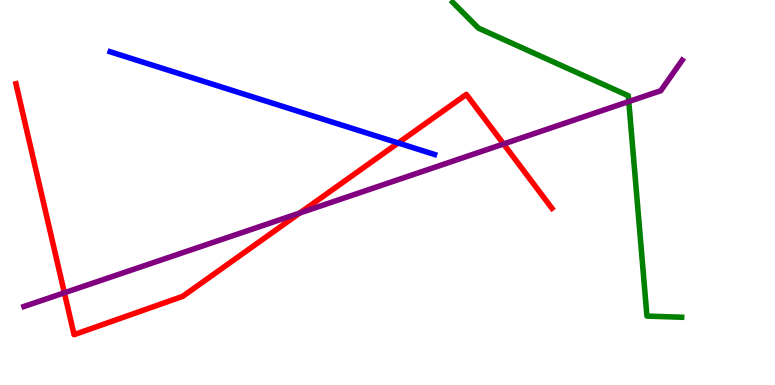[{'lines': ['blue', 'red'], 'intersections': [{'x': 5.14, 'y': 6.29}]}, {'lines': ['green', 'red'], 'intersections': []}, {'lines': ['purple', 'red'], 'intersections': [{'x': 0.831, 'y': 2.4}, {'x': 3.87, 'y': 4.47}, {'x': 6.5, 'y': 6.26}]}, {'lines': ['blue', 'green'], 'intersections': []}, {'lines': ['blue', 'purple'], 'intersections': []}, {'lines': ['green', 'purple'], 'intersections': [{'x': 8.11, 'y': 7.36}]}]